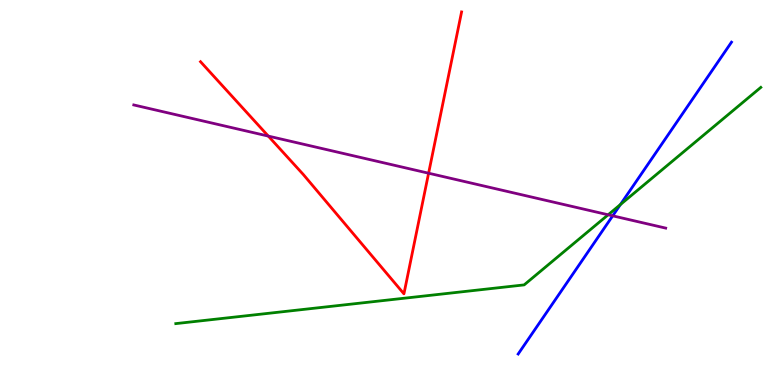[{'lines': ['blue', 'red'], 'intersections': []}, {'lines': ['green', 'red'], 'intersections': []}, {'lines': ['purple', 'red'], 'intersections': [{'x': 3.46, 'y': 6.47}, {'x': 5.53, 'y': 5.5}]}, {'lines': ['blue', 'green'], 'intersections': [{'x': 8.01, 'y': 4.69}]}, {'lines': ['blue', 'purple'], 'intersections': [{'x': 7.91, 'y': 4.39}]}, {'lines': ['green', 'purple'], 'intersections': [{'x': 7.85, 'y': 4.42}]}]